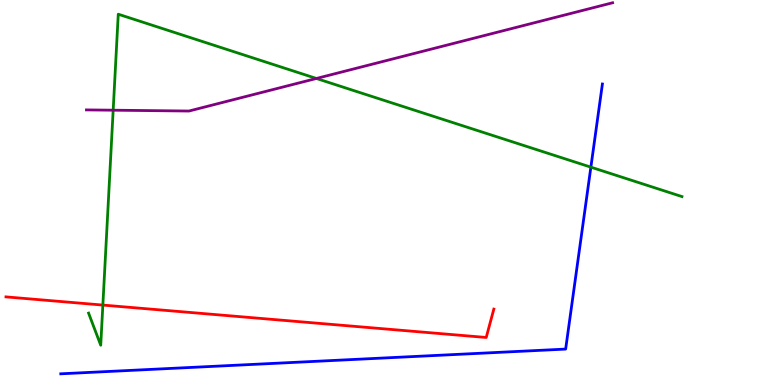[{'lines': ['blue', 'red'], 'intersections': []}, {'lines': ['green', 'red'], 'intersections': [{'x': 1.33, 'y': 2.08}]}, {'lines': ['purple', 'red'], 'intersections': []}, {'lines': ['blue', 'green'], 'intersections': [{'x': 7.62, 'y': 5.66}]}, {'lines': ['blue', 'purple'], 'intersections': []}, {'lines': ['green', 'purple'], 'intersections': [{'x': 1.46, 'y': 7.14}, {'x': 4.08, 'y': 7.96}]}]